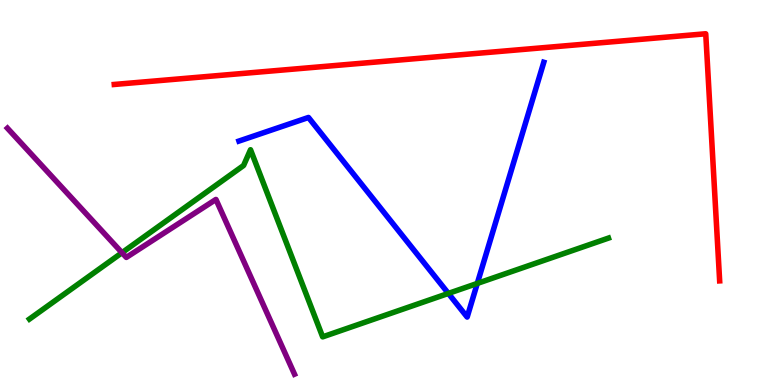[{'lines': ['blue', 'red'], 'intersections': []}, {'lines': ['green', 'red'], 'intersections': []}, {'lines': ['purple', 'red'], 'intersections': []}, {'lines': ['blue', 'green'], 'intersections': [{'x': 5.79, 'y': 2.38}, {'x': 6.16, 'y': 2.64}]}, {'lines': ['blue', 'purple'], 'intersections': []}, {'lines': ['green', 'purple'], 'intersections': [{'x': 1.57, 'y': 3.44}]}]